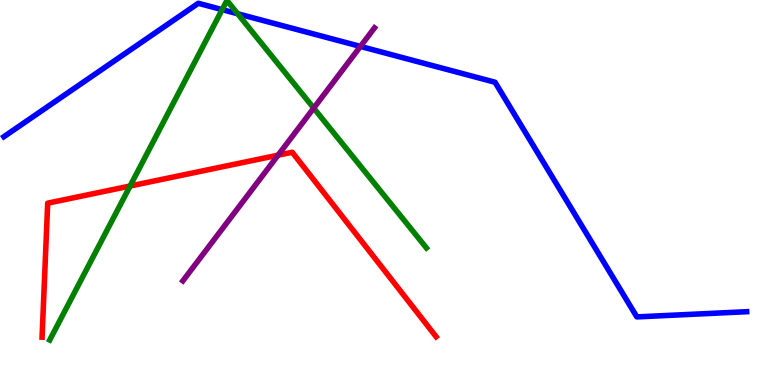[{'lines': ['blue', 'red'], 'intersections': []}, {'lines': ['green', 'red'], 'intersections': [{'x': 1.68, 'y': 5.17}]}, {'lines': ['purple', 'red'], 'intersections': [{'x': 3.59, 'y': 5.97}]}, {'lines': ['blue', 'green'], 'intersections': [{'x': 2.87, 'y': 9.75}, {'x': 3.07, 'y': 9.64}]}, {'lines': ['blue', 'purple'], 'intersections': [{'x': 4.65, 'y': 8.79}]}, {'lines': ['green', 'purple'], 'intersections': [{'x': 4.05, 'y': 7.19}]}]